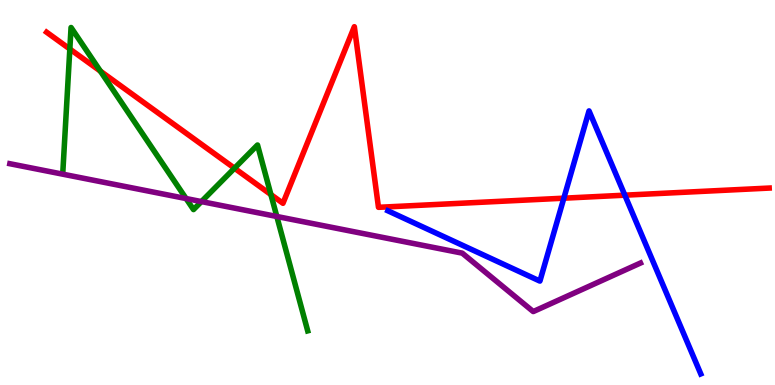[{'lines': ['blue', 'red'], 'intersections': [{'x': 7.28, 'y': 4.85}, {'x': 8.06, 'y': 4.93}]}, {'lines': ['green', 'red'], 'intersections': [{'x': 0.901, 'y': 8.73}, {'x': 1.3, 'y': 8.15}, {'x': 3.03, 'y': 5.63}, {'x': 3.5, 'y': 4.95}]}, {'lines': ['purple', 'red'], 'intersections': []}, {'lines': ['blue', 'green'], 'intersections': []}, {'lines': ['blue', 'purple'], 'intersections': []}, {'lines': ['green', 'purple'], 'intersections': [{'x': 2.4, 'y': 4.84}, {'x': 2.6, 'y': 4.76}, {'x': 3.57, 'y': 4.38}]}]